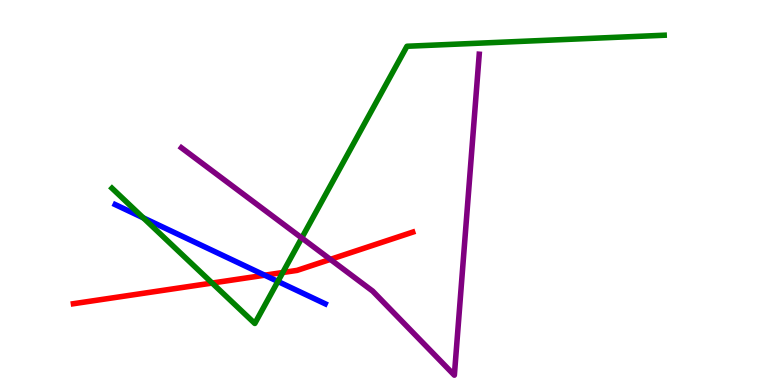[{'lines': ['blue', 'red'], 'intersections': [{'x': 3.42, 'y': 2.85}]}, {'lines': ['green', 'red'], 'intersections': [{'x': 2.74, 'y': 2.65}, {'x': 3.65, 'y': 2.92}]}, {'lines': ['purple', 'red'], 'intersections': [{'x': 4.26, 'y': 3.26}]}, {'lines': ['blue', 'green'], 'intersections': [{'x': 1.85, 'y': 4.34}, {'x': 3.59, 'y': 2.69}]}, {'lines': ['blue', 'purple'], 'intersections': []}, {'lines': ['green', 'purple'], 'intersections': [{'x': 3.89, 'y': 3.82}]}]